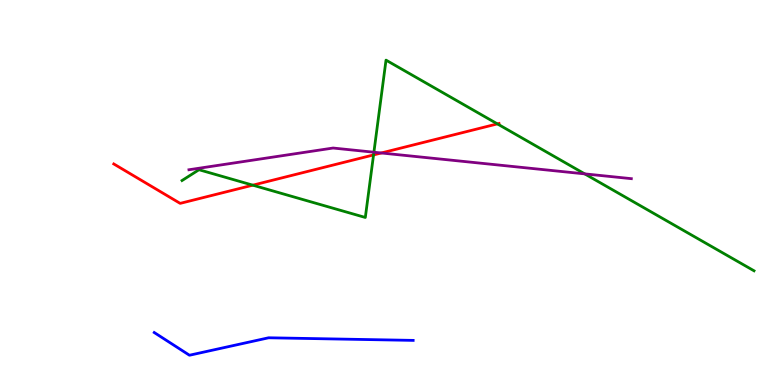[{'lines': ['blue', 'red'], 'intersections': []}, {'lines': ['green', 'red'], 'intersections': [{'x': 3.26, 'y': 5.19}, {'x': 4.82, 'y': 5.98}, {'x': 6.42, 'y': 6.78}]}, {'lines': ['purple', 'red'], 'intersections': [{'x': 4.92, 'y': 6.03}]}, {'lines': ['blue', 'green'], 'intersections': []}, {'lines': ['blue', 'purple'], 'intersections': []}, {'lines': ['green', 'purple'], 'intersections': [{'x': 4.82, 'y': 6.05}, {'x': 7.54, 'y': 5.48}]}]